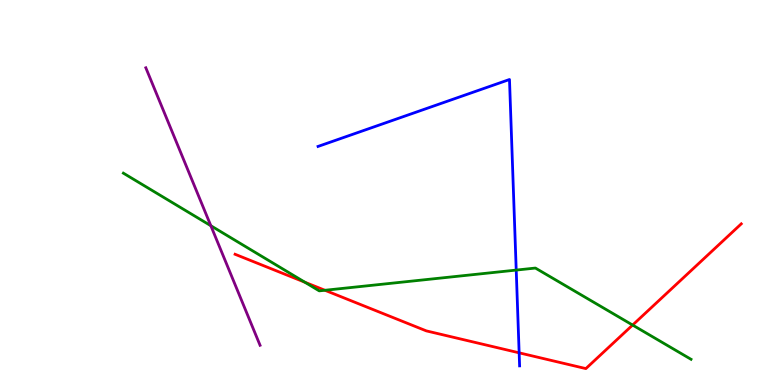[{'lines': ['blue', 'red'], 'intersections': [{'x': 6.7, 'y': 0.836}]}, {'lines': ['green', 'red'], 'intersections': [{'x': 3.93, 'y': 2.67}, {'x': 4.19, 'y': 2.46}, {'x': 8.16, 'y': 1.56}]}, {'lines': ['purple', 'red'], 'intersections': []}, {'lines': ['blue', 'green'], 'intersections': [{'x': 6.66, 'y': 2.98}]}, {'lines': ['blue', 'purple'], 'intersections': []}, {'lines': ['green', 'purple'], 'intersections': [{'x': 2.72, 'y': 4.14}]}]